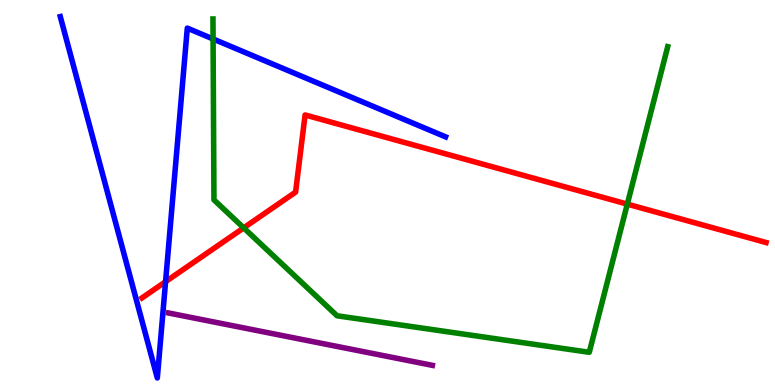[{'lines': ['blue', 'red'], 'intersections': [{'x': 2.14, 'y': 2.68}]}, {'lines': ['green', 'red'], 'intersections': [{'x': 3.14, 'y': 4.08}, {'x': 8.09, 'y': 4.7}]}, {'lines': ['purple', 'red'], 'intersections': []}, {'lines': ['blue', 'green'], 'intersections': [{'x': 2.75, 'y': 8.99}]}, {'lines': ['blue', 'purple'], 'intersections': []}, {'lines': ['green', 'purple'], 'intersections': []}]